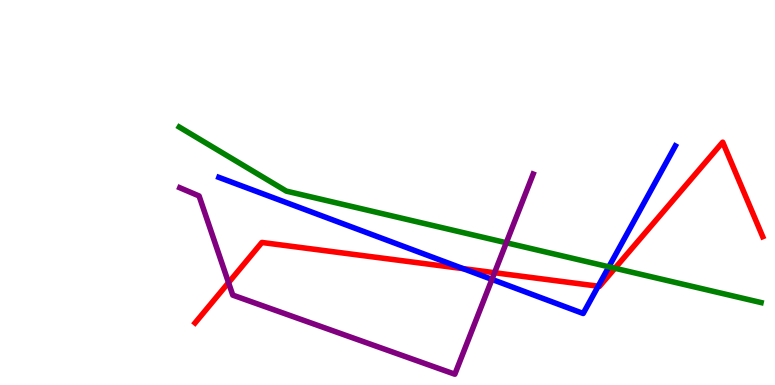[{'lines': ['blue', 'red'], 'intersections': [{'x': 5.98, 'y': 3.02}, {'x': 7.72, 'y': 2.57}]}, {'lines': ['green', 'red'], 'intersections': [{'x': 7.93, 'y': 3.03}]}, {'lines': ['purple', 'red'], 'intersections': [{'x': 2.95, 'y': 2.66}, {'x': 6.38, 'y': 2.92}]}, {'lines': ['blue', 'green'], 'intersections': [{'x': 7.86, 'y': 3.07}]}, {'lines': ['blue', 'purple'], 'intersections': [{'x': 6.35, 'y': 2.74}]}, {'lines': ['green', 'purple'], 'intersections': [{'x': 6.53, 'y': 3.69}]}]